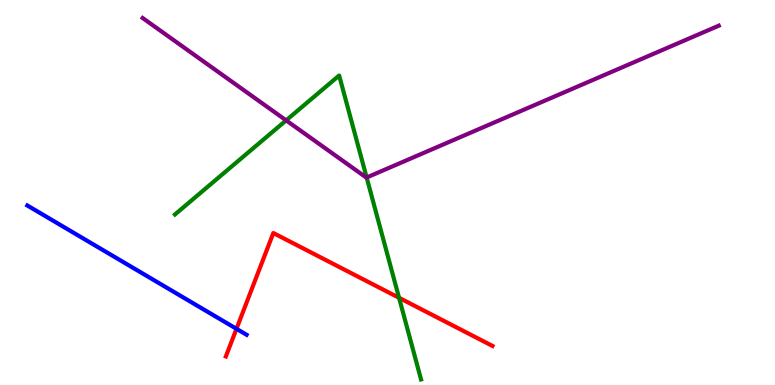[{'lines': ['blue', 'red'], 'intersections': [{'x': 3.05, 'y': 1.46}]}, {'lines': ['green', 'red'], 'intersections': [{'x': 5.15, 'y': 2.27}]}, {'lines': ['purple', 'red'], 'intersections': []}, {'lines': ['blue', 'green'], 'intersections': []}, {'lines': ['blue', 'purple'], 'intersections': []}, {'lines': ['green', 'purple'], 'intersections': [{'x': 3.69, 'y': 6.87}, {'x': 4.73, 'y': 5.39}]}]